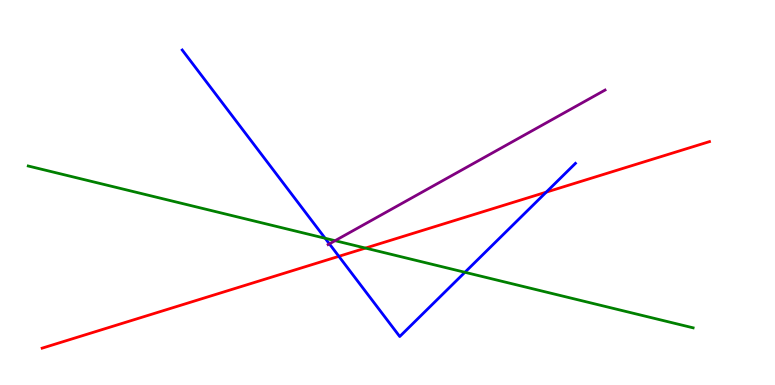[{'lines': ['blue', 'red'], 'intersections': [{'x': 4.37, 'y': 3.34}, {'x': 7.05, 'y': 5.01}]}, {'lines': ['green', 'red'], 'intersections': [{'x': 4.72, 'y': 3.56}]}, {'lines': ['purple', 'red'], 'intersections': []}, {'lines': ['blue', 'green'], 'intersections': [{'x': 4.2, 'y': 3.81}, {'x': 6.0, 'y': 2.93}]}, {'lines': ['blue', 'purple'], 'intersections': [{'x': 4.25, 'y': 3.67}]}, {'lines': ['green', 'purple'], 'intersections': [{'x': 4.32, 'y': 3.75}]}]